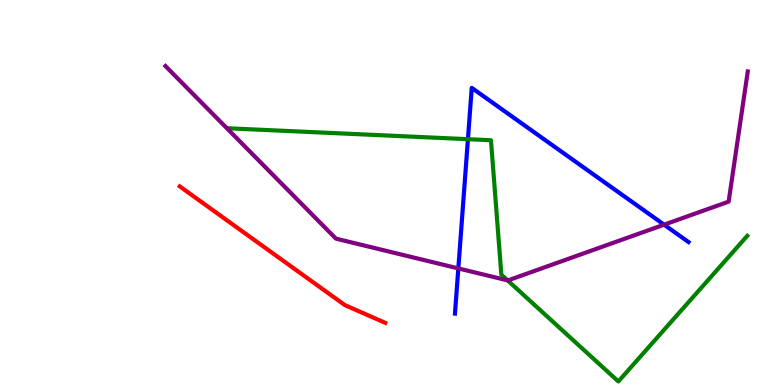[{'lines': ['blue', 'red'], 'intersections': []}, {'lines': ['green', 'red'], 'intersections': []}, {'lines': ['purple', 'red'], 'intersections': []}, {'lines': ['blue', 'green'], 'intersections': [{'x': 6.04, 'y': 6.38}]}, {'lines': ['blue', 'purple'], 'intersections': [{'x': 5.91, 'y': 3.03}, {'x': 8.57, 'y': 4.16}]}, {'lines': ['green', 'purple'], 'intersections': [{'x': 6.55, 'y': 2.72}]}]